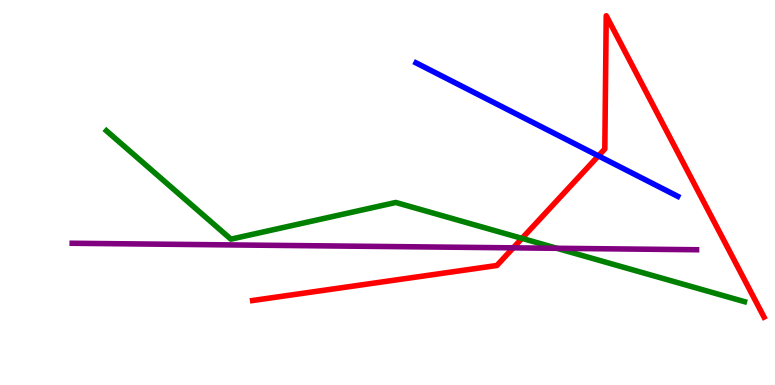[{'lines': ['blue', 'red'], 'intersections': [{'x': 7.72, 'y': 5.95}]}, {'lines': ['green', 'red'], 'intersections': [{'x': 6.74, 'y': 3.81}]}, {'lines': ['purple', 'red'], 'intersections': [{'x': 6.62, 'y': 3.56}]}, {'lines': ['blue', 'green'], 'intersections': []}, {'lines': ['blue', 'purple'], 'intersections': []}, {'lines': ['green', 'purple'], 'intersections': [{'x': 7.19, 'y': 3.55}]}]